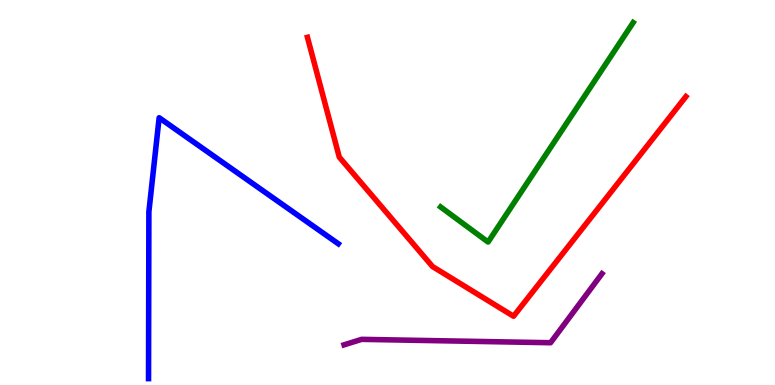[{'lines': ['blue', 'red'], 'intersections': []}, {'lines': ['green', 'red'], 'intersections': []}, {'lines': ['purple', 'red'], 'intersections': []}, {'lines': ['blue', 'green'], 'intersections': []}, {'lines': ['blue', 'purple'], 'intersections': []}, {'lines': ['green', 'purple'], 'intersections': []}]